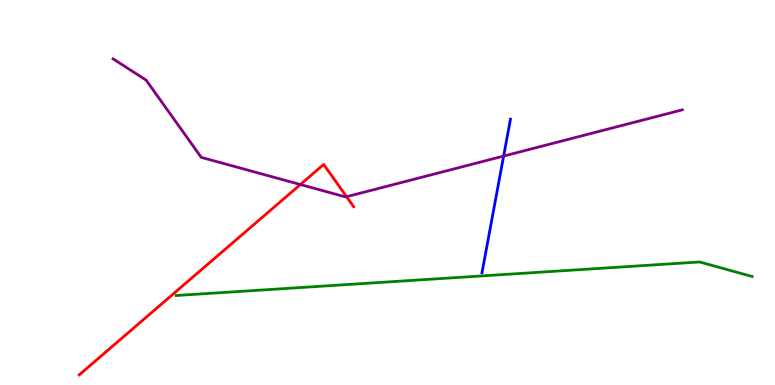[{'lines': ['blue', 'red'], 'intersections': []}, {'lines': ['green', 'red'], 'intersections': []}, {'lines': ['purple', 'red'], 'intersections': [{'x': 3.88, 'y': 5.21}, {'x': 4.47, 'y': 4.89}]}, {'lines': ['blue', 'green'], 'intersections': []}, {'lines': ['blue', 'purple'], 'intersections': [{'x': 6.5, 'y': 5.95}]}, {'lines': ['green', 'purple'], 'intersections': []}]